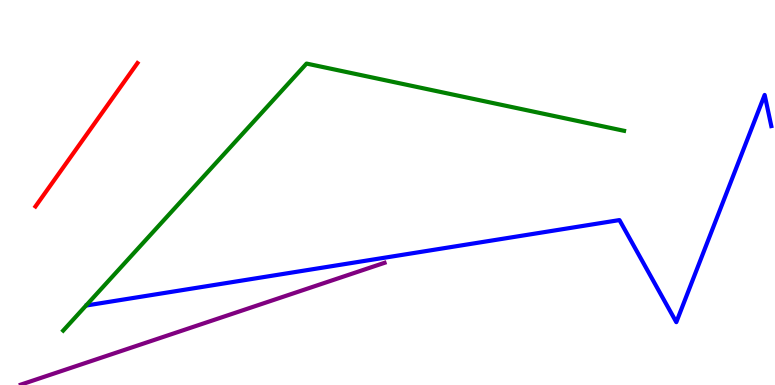[{'lines': ['blue', 'red'], 'intersections': []}, {'lines': ['green', 'red'], 'intersections': []}, {'lines': ['purple', 'red'], 'intersections': []}, {'lines': ['blue', 'green'], 'intersections': []}, {'lines': ['blue', 'purple'], 'intersections': []}, {'lines': ['green', 'purple'], 'intersections': []}]